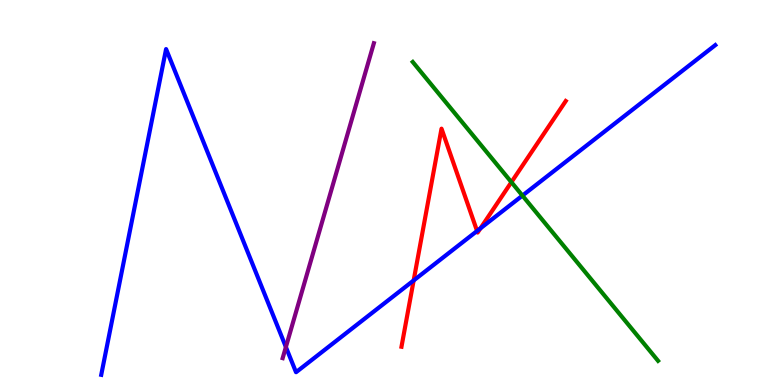[{'lines': ['blue', 'red'], 'intersections': [{'x': 5.34, 'y': 2.72}, {'x': 6.16, 'y': 4.0}, {'x': 6.2, 'y': 4.07}]}, {'lines': ['green', 'red'], 'intersections': [{'x': 6.6, 'y': 5.27}]}, {'lines': ['purple', 'red'], 'intersections': []}, {'lines': ['blue', 'green'], 'intersections': [{'x': 6.74, 'y': 4.92}]}, {'lines': ['blue', 'purple'], 'intersections': [{'x': 3.69, 'y': 0.987}]}, {'lines': ['green', 'purple'], 'intersections': []}]